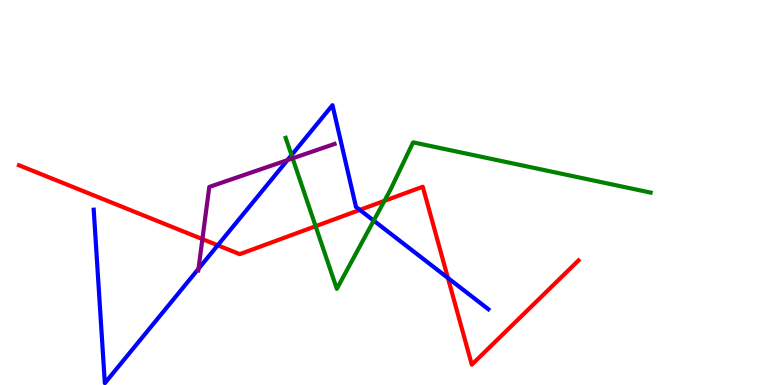[{'lines': ['blue', 'red'], 'intersections': [{'x': 2.81, 'y': 3.63}, {'x': 4.64, 'y': 4.55}, {'x': 5.78, 'y': 2.78}]}, {'lines': ['green', 'red'], 'intersections': [{'x': 4.07, 'y': 4.12}, {'x': 4.96, 'y': 4.78}]}, {'lines': ['purple', 'red'], 'intersections': [{'x': 2.61, 'y': 3.79}]}, {'lines': ['blue', 'green'], 'intersections': [{'x': 3.76, 'y': 5.97}, {'x': 4.82, 'y': 4.27}]}, {'lines': ['blue', 'purple'], 'intersections': [{'x': 2.56, 'y': 3.02}, {'x': 3.71, 'y': 5.84}]}, {'lines': ['green', 'purple'], 'intersections': [{'x': 3.78, 'y': 5.89}]}]